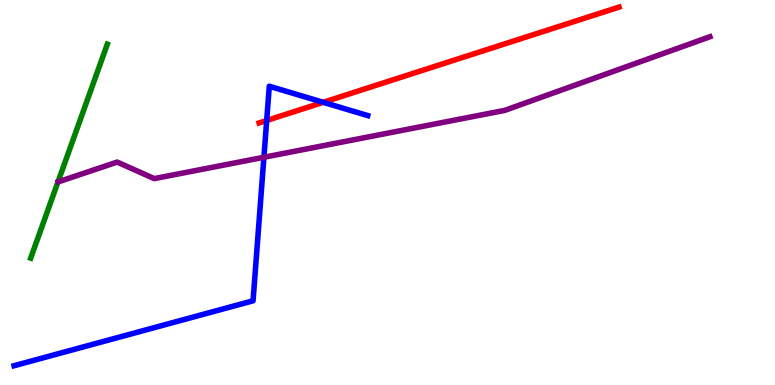[{'lines': ['blue', 'red'], 'intersections': [{'x': 3.44, 'y': 6.87}, {'x': 4.17, 'y': 7.34}]}, {'lines': ['green', 'red'], 'intersections': []}, {'lines': ['purple', 'red'], 'intersections': []}, {'lines': ['blue', 'green'], 'intersections': []}, {'lines': ['blue', 'purple'], 'intersections': [{'x': 3.41, 'y': 5.92}]}, {'lines': ['green', 'purple'], 'intersections': []}]